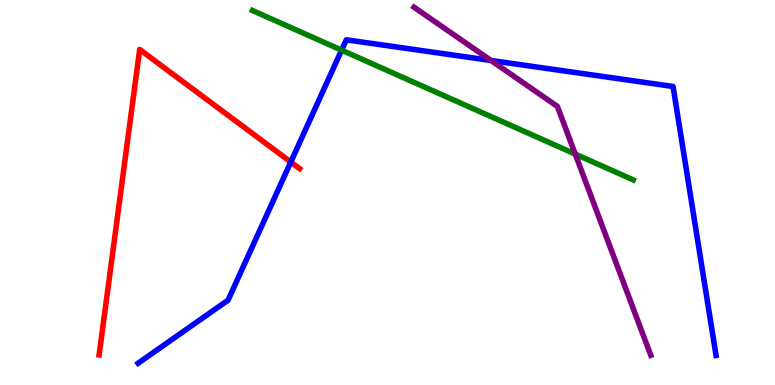[{'lines': ['blue', 'red'], 'intersections': [{'x': 3.75, 'y': 5.79}]}, {'lines': ['green', 'red'], 'intersections': []}, {'lines': ['purple', 'red'], 'intersections': []}, {'lines': ['blue', 'green'], 'intersections': [{'x': 4.41, 'y': 8.7}]}, {'lines': ['blue', 'purple'], 'intersections': [{'x': 6.34, 'y': 8.43}]}, {'lines': ['green', 'purple'], 'intersections': [{'x': 7.42, 'y': 6.0}]}]